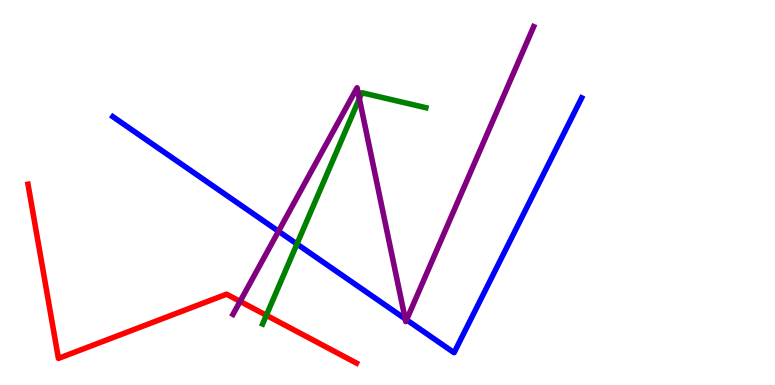[{'lines': ['blue', 'red'], 'intersections': []}, {'lines': ['green', 'red'], 'intersections': [{'x': 3.44, 'y': 1.81}]}, {'lines': ['purple', 'red'], 'intersections': [{'x': 3.1, 'y': 2.17}]}, {'lines': ['blue', 'green'], 'intersections': [{'x': 3.83, 'y': 3.66}]}, {'lines': ['blue', 'purple'], 'intersections': [{'x': 3.59, 'y': 3.99}, {'x': 5.23, 'y': 1.72}, {'x': 5.25, 'y': 1.69}]}, {'lines': ['green', 'purple'], 'intersections': [{'x': 4.64, 'y': 7.44}]}]